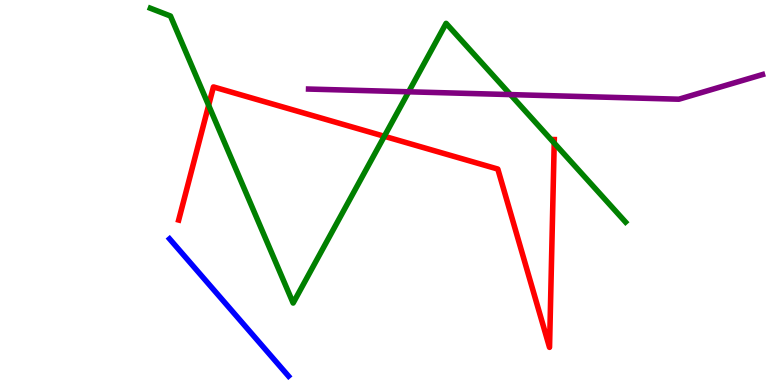[{'lines': ['blue', 'red'], 'intersections': []}, {'lines': ['green', 'red'], 'intersections': [{'x': 2.69, 'y': 7.26}, {'x': 4.96, 'y': 6.46}, {'x': 7.15, 'y': 6.28}]}, {'lines': ['purple', 'red'], 'intersections': []}, {'lines': ['blue', 'green'], 'intersections': []}, {'lines': ['blue', 'purple'], 'intersections': []}, {'lines': ['green', 'purple'], 'intersections': [{'x': 5.27, 'y': 7.62}, {'x': 6.59, 'y': 7.54}]}]